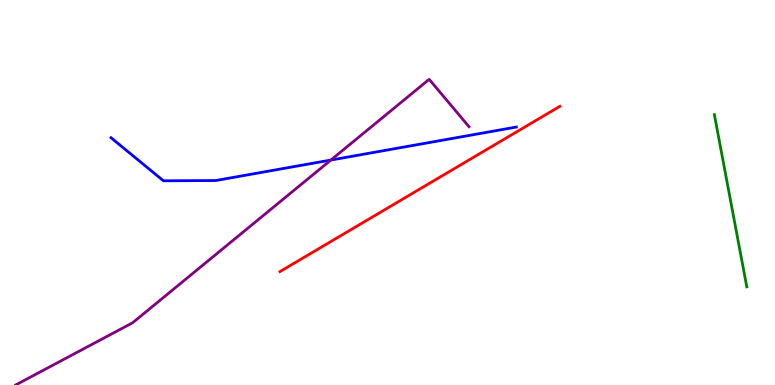[{'lines': ['blue', 'red'], 'intersections': []}, {'lines': ['green', 'red'], 'intersections': []}, {'lines': ['purple', 'red'], 'intersections': []}, {'lines': ['blue', 'green'], 'intersections': []}, {'lines': ['blue', 'purple'], 'intersections': [{'x': 4.27, 'y': 5.84}]}, {'lines': ['green', 'purple'], 'intersections': []}]